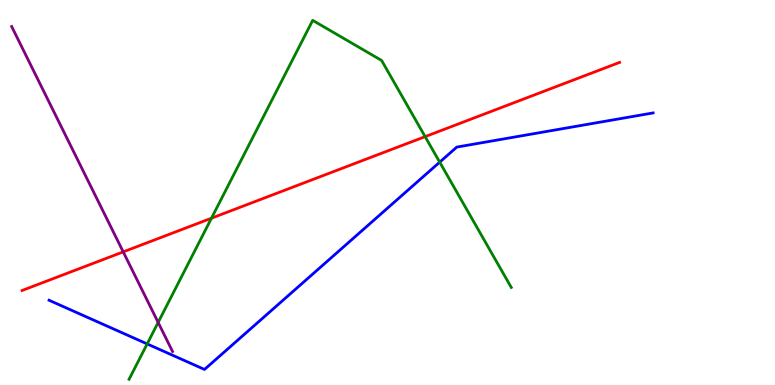[{'lines': ['blue', 'red'], 'intersections': []}, {'lines': ['green', 'red'], 'intersections': [{'x': 2.73, 'y': 4.33}, {'x': 5.49, 'y': 6.45}]}, {'lines': ['purple', 'red'], 'intersections': [{'x': 1.59, 'y': 3.46}]}, {'lines': ['blue', 'green'], 'intersections': [{'x': 1.9, 'y': 1.07}, {'x': 5.67, 'y': 5.79}]}, {'lines': ['blue', 'purple'], 'intersections': []}, {'lines': ['green', 'purple'], 'intersections': [{'x': 2.04, 'y': 1.63}]}]